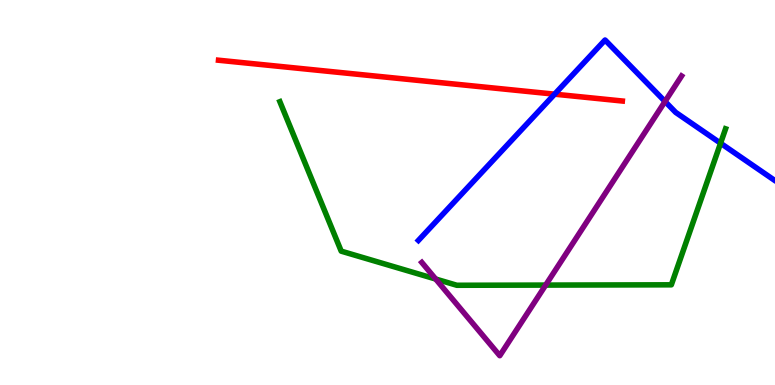[{'lines': ['blue', 'red'], 'intersections': [{'x': 7.16, 'y': 7.55}]}, {'lines': ['green', 'red'], 'intersections': []}, {'lines': ['purple', 'red'], 'intersections': []}, {'lines': ['blue', 'green'], 'intersections': [{'x': 9.3, 'y': 6.28}]}, {'lines': ['blue', 'purple'], 'intersections': [{'x': 8.58, 'y': 7.36}]}, {'lines': ['green', 'purple'], 'intersections': [{'x': 5.62, 'y': 2.75}, {'x': 7.04, 'y': 2.6}]}]